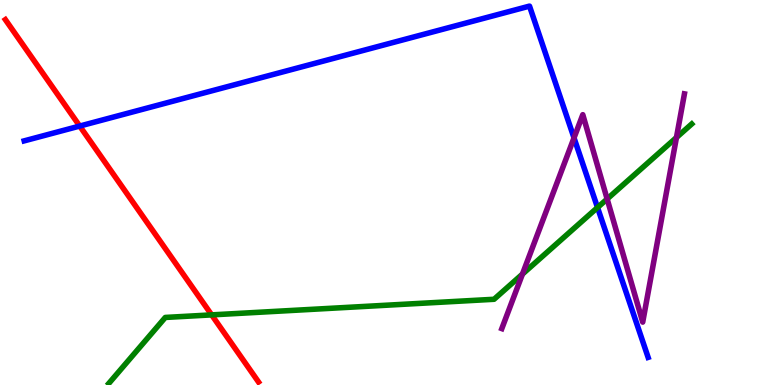[{'lines': ['blue', 'red'], 'intersections': [{'x': 1.03, 'y': 6.73}]}, {'lines': ['green', 'red'], 'intersections': [{'x': 2.73, 'y': 1.82}]}, {'lines': ['purple', 'red'], 'intersections': []}, {'lines': ['blue', 'green'], 'intersections': [{'x': 7.71, 'y': 4.61}]}, {'lines': ['blue', 'purple'], 'intersections': [{'x': 7.41, 'y': 6.42}]}, {'lines': ['green', 'purple'], 'intersections': [{'x': 6.74, 'y': 2.88}, {'x': 7.83, 'y': 4.83}, {'x': 8.73, 'y': 6.43}]}]